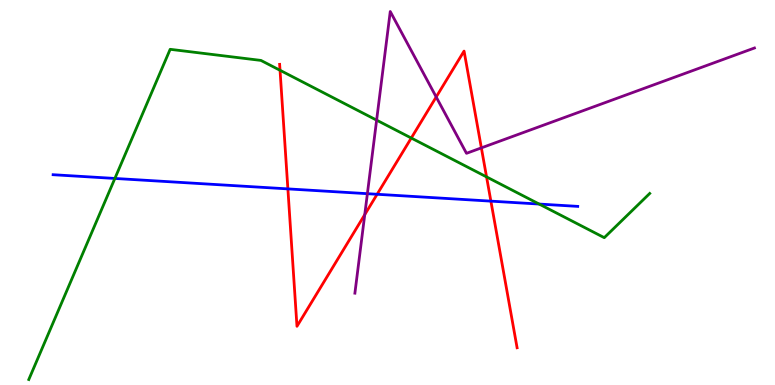[{'lines': ['blue', 'red'], 'intersections': [{'x': 3.71, 'y': 5.09}, {'x': 4.87, 'y': 4.95}, {'x': 6.33, 'y': 4.78}]}, {'lines': ['green', 'red'], 'intersections': [{'x': 3.61, 'y': 8.17}, {'x': 5.31, 'y': 6.41}, {'x': 6.28, 'y': 5.41}]}, {'lines': ['purple', 'red'], 'intersections': [{'x': 4.71, 'y': 4.42}, {'x': 5.63, 'y': 7.48}, {'x': 6.21, 'y': 6.16}]}, {'lines': ['blue', 'green'], 'intersections': [{'x': 1.48, 'y': 5.37}, {'x': 6.96, 'y': 4.7}]}, {'lines': ['blue', 'purple'], 'intersections': [{'x': 4.74, 'y': 4.97}]}, {'lines': ['green', 'purple'], 'intersections': [{'x': 4.86, 'y': 6.88}]}]